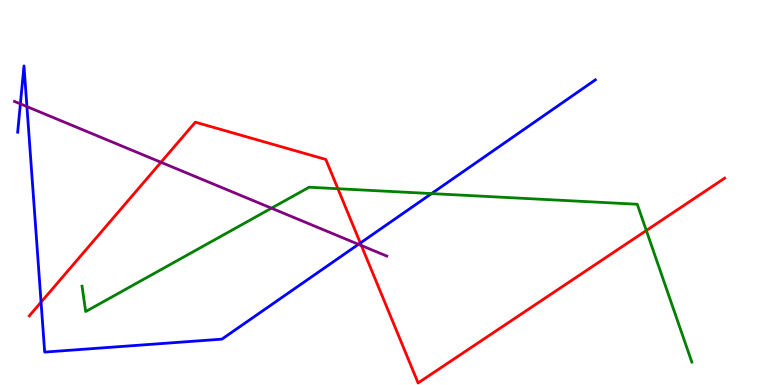[{'lines': ['blue', 'red'], 'intersections': [{'x': 0.53, 'y': 2.15}, {'x': 4.65, 'y': 3.69}]}, {'lines': ['green', 'red'], 'intersections': [{'x': 4.36, 'y': 5.1}, {'x': 8.34, 'y': 4.01}]}, {'lines': ['purple', 'red'], 'intersections': [{'x': 2.08, 'y': 5.78}, {'x': 4.66, 'y': 3.62}]}, {'lines': ['blue', 'green'], 'intersections': [{'x': 5.57, 'y': 4.97}]}, {'lines': ['blue', 'purple'], 'intersections': [{'x': 0.263, 'y': 7.3}, {'x': 0.347, 'y': 7.23}, {'x': 4.63, 'y': 3.65}]}, {'lines': ['green', 'purple'], 'intersections': [{'x': 3.5, 'y': 4.59}]}]